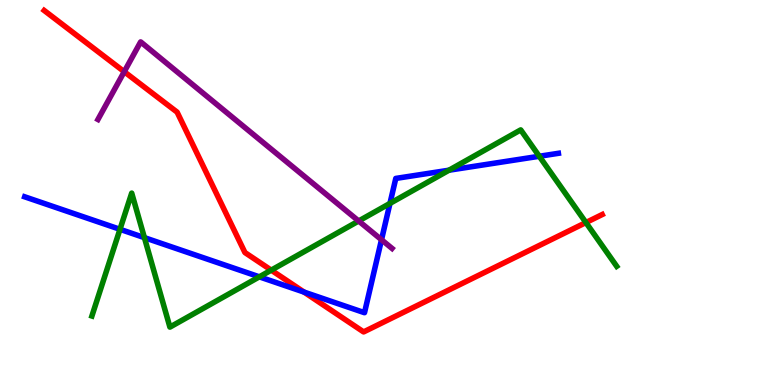[{'lines': ['blue', 'red'], 'intersections': [{'x': 3.92, 'y': 2.41}]}, {'lines': ['green', 'red'], 'intersections': [{'x': 3.5, 'y': 2.98}, {'x': 7.56, 'y': 4.22}]}, {'lines': ['purple', 'red'], 'intersections': [{'x': 1.6, 'y': 8.14}]}, {'lines': ['blue', 'green'], 'intersections': [{'x': 1.55, 'y': 4.04}, {'x': 1.86, 'y': 3.83}, {'x': 3.35, 'y': 2.81}, {'x': 5.03, 'y': 4.72}, {'x': 5.79, 'y': 5.58}, {'x': 6.96, 'y': 5.94}]}, {'lines': ['blue', 'purple'], 'intersections': [{'x': 4.92, 'y': 3.77}]}, {'lines': ['green', 'purple'], 'intersections': [{'x': 4.63, 'y': 4.26}]}]